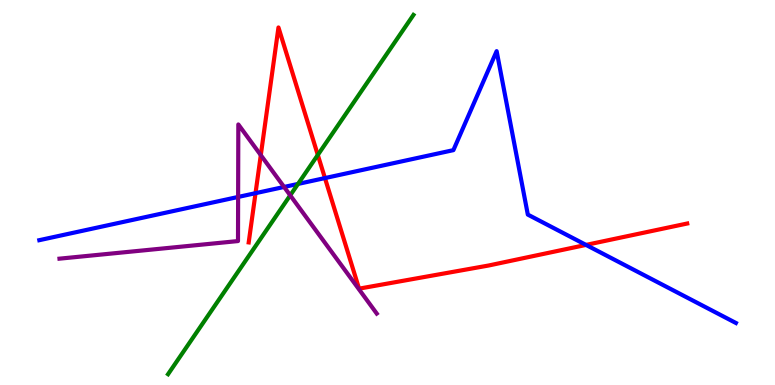[{'lines': ['blue', 'red'], 'intersections': [{'x': 3.3, 'y': 4.98}, {'x': 4.19, 'y': 5.37}, {'x': 7.56, 'y': 3.64}]}, {'lines': ['green', 'red'], 'intersections': [{'x': 4.1, 'y': 5.98}]}, {'lines': ['purple', 'red'], 'intersections': [{'x': 3.37, 'y': 5.97}]}, {'lines': ['blue', 'green'], 'intersections': [{'x': 3.85, 'y': 5.22}]}, {'lines': ['blue', 'purple'], 'intersections': [{'x': 3.07, 'y': 4.88}, {'x': 3.67, 'y': 5.14}]}, {'lines': ['green', 'purple'], 'intersections': [{'x': 3.74, 'y': 4.93}]}]